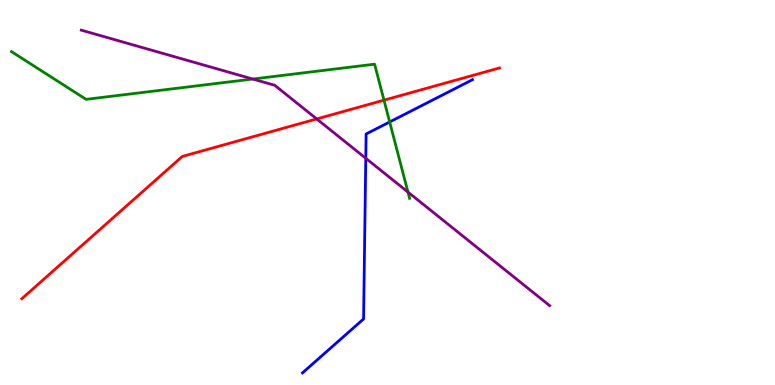[{'lines': ['blue', 'red'], 'intersections': []}, {'lines': ['green', 'red'], 'intersections': [{'x': 4.95, 'y': 7.4}]}, {'lines': ['purple', 'red'], 'intersections': [{'x': 4.09, 'y': 6.91}]}, {'lines': ['blue', 'green'], 'intersections': [{'x': 5.03, 'y': 6.83}]}, {'lines': ['blue', 'purple'], 'intersections': [{'x': 4.72, 'y': 5.89}]}, {'lines': ['green', 'purple'], 'intersections': [{'x': 3.26, 'y': 7.95}, {'x': 5.26, 'y': 5.01}]}]